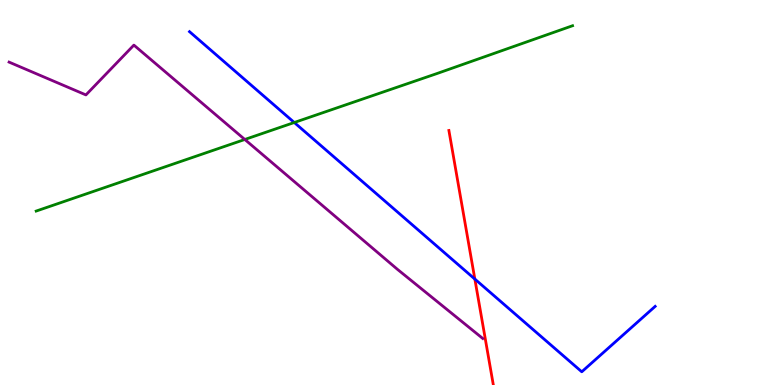[{'lines': ['blue', 'red'], 'intersections': [{'x': 6.13, 'y': 2.75}]}, {'lines': ['green', 'red'], 'intersections': []}, {'lines': ['purple', 'red'], 'intersections': []}, {'lines': ['blue', 'green'], 'intersections': [{'x': 3.8, 'y': 6.82}]}, {'lines': ['blue', 'purple'], 'intersections': []}, {'lines': ['green', 'purple'], 'intersections': [{'x': 3.16, 'y': 6.38}]}]